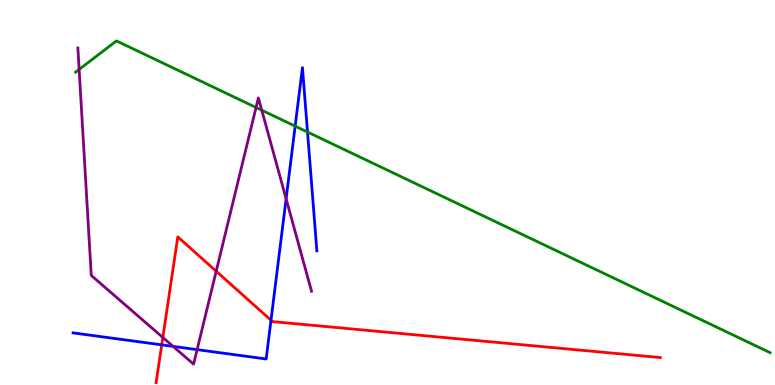[{'lines': ['blue', 'red'], 'intersections': [{'x': 2.09, 'y': 1.04}, {'x': 3.5, 'y': 1.68}]}, {'lines': ['green', 'red'], 'intersections': []}, {'lines': ['purple', 'red'], 'intersections': [{'x': 2.1, 'y': 1.23}, {'x': 2.79, 'y': 2.96}]}, {'lines': ['blue', 'green'], 'intersections': [{'x': 3.81, 'y': 6.72}, {'x': 3.97, 'y': 6.57}]}, {'lines': ['blue', 'purple'], 'intersections': [{'x': 2.23, 'y': 1.0}, {'x': 2.54, 'y': 0.918}, {'x': 3.69, 'y': 4.84}]}, {'lines': ['green', 'purple'], 'intersections': [{'x': 1.02, 'y': 8.2}, {'x': 3.3, 'y': 7.21}, {'x': 3.38, 'y': 7.14}]}]